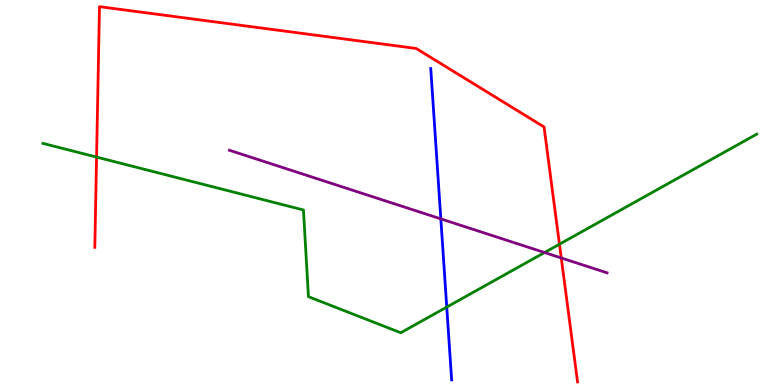[{'lines': ['blue', 'red'], 'intersections': []}, {'lines': ['green', 'red'], 'intersections': [{'x': 1.25, 'y': 5.92}, {'x': 7.22, 'y': 3.66}]}, {'lines': ['purple', 'red'], 'intersections': [{'x': 7.24, 'y': 3.3}]}, {'lines': ['blue', 'green'], 'intersections': [{'x': 5.76, 'y': 2.02}]}, {'lines': ['blue', 'purple'], 'intersections': [{'x': 5.69, 'y': 4.32}]}, {'lines': ['green', 'purple'], 'intersections': [{'x': 7.03, 'y': 3.44}]}]